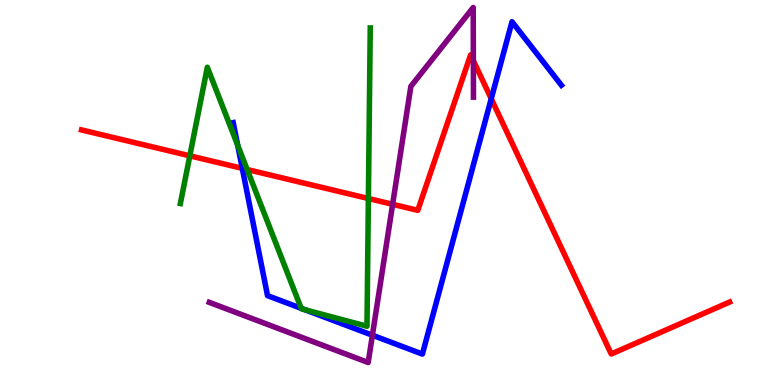[{'lines': ['blue', 'red'], 'intersections': [{'x': 3.13, 'y': 5.63}, {'x': 6.34, 'y': 7.44}]}, {'lines': ['green', 'red'], 'intersections': [{'x': 2.45, 'y': 5.95}, {'x': 3.19, 'y': 5.6}, {'x': 4.75, 'y': 4.84}]}, {'lines': ['purple', 'red'], 'intersections': [{'x': 5.07, 'y': 4.69}, {'x': 6.11, 'y': 8.42}]}, {'lines': ['blue', 'green'], 'intersections': [{'x': 3.07, 'y': 6.23}, {'x': 3.89, 'y': 1.99}, {'x': 3.93, 'y': 1.96}]}, {'lines': ['blue', 'purple'], 'intersections': [{'x': 4.81, 'y': 1.29}]}, {'lines': ['green', 'purple'], 'intersections': []}]